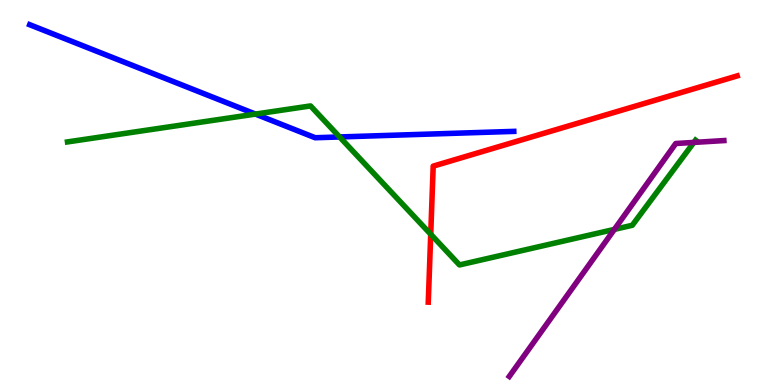[{'lines': ['blue', 'red'], 'intersections': []}, {'lines': ['green', 'red'], 'intersections': [{'x': 5.56, 'y': 3.92}]}, {'lines': ['purple', 'red'], 'intersections': []}, {'lines': ['blue', 'green'], 'intersections': [{'x': 3.3, 'y': 7.04}, {'x': 4.38, 'y': 6.44}]}, {'lines': ['blue', 'purple'], 'intersections': []}, {'lines': ['green', 'purple'], 'intersections': [{'x': 7.93, 'y': 4.04}, {'x': 8.95, 'y': 6.3}]}]